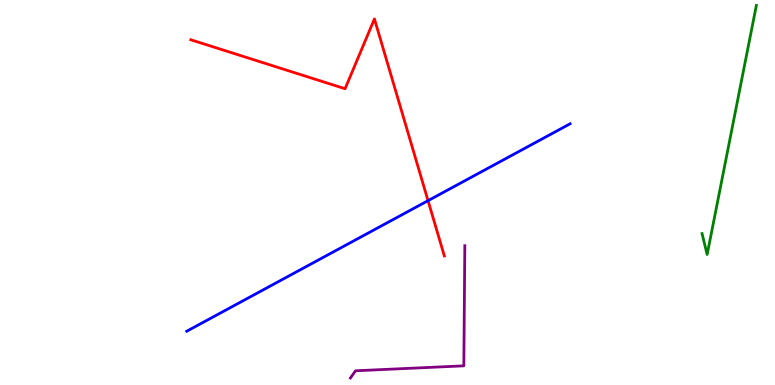[{'lines': ['blue', 'red'], 'intersections': [{'x': 5.52, 'y': 4.79}]}, {'lines': ['green', 'red'], 'intersections': []}, {'lines': ['purple', 'red'], 'intersections': []}, {'lines': ['blue', 'green'], 'intersections': []}, {'lines': ['blue', 'purple'], 'intersections': []}, {'lines': ['green', 'purple'], 'intersections': []}]